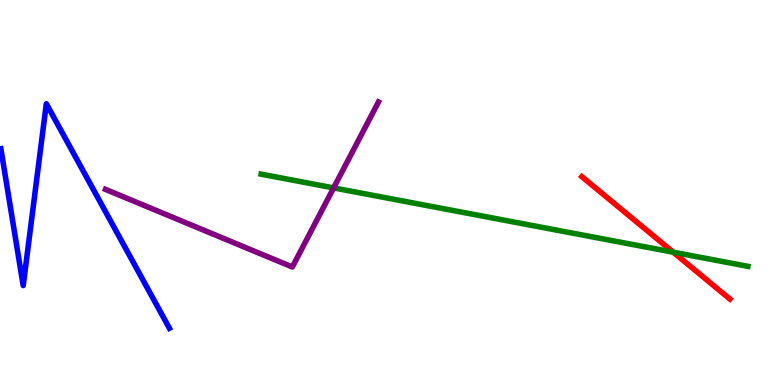[{'lines': ['blue', 'red'], 'intersections': []}, {'lines': ['green', 'red'], 'intersections': [{'x': 8.69, 'y': 3.45}]}, {'lines': ['purple', 'red'], 'intersections': []}, {'lines': ['blue', 'green'], 'intersections': []}, {'lines': ['blue', 'purple'], 'intersections': []}, {'lines': ['green', 'purple'], 'intersections': [{'x': 4.3, 'y': 5.12}]}]